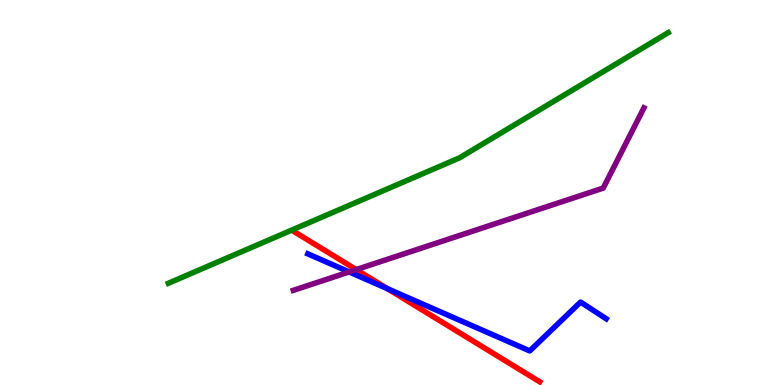[{'lines': ['blue', 'red'], 'intersections': [{'x': 5.0, 'y': 2.5}]}, {'lines': ['green', 'red'], 'intersections': []}, {'lines': ['purple', 'red'], 'intersections': [{'x': 4.6, 'y': 3.0}]}, {'lines': ['blue', 'green'], 'intersections': []}, {'lines': ['blue', 'purple'], 'intersections': [{'x': 4.51, 'y': 2.94}]}, {'lines': ['green', 'purple'], 'intersections': []}]